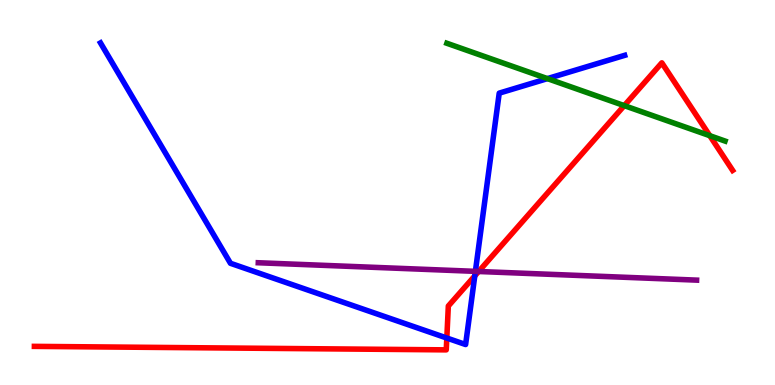[{'lines': ['blue', 'red'], 'intersections': [{'x': 5.77, 'y': 1.22}, {'x': 6.13, 'y': 2.83}]}, {'lines': ['green', 'red'], 'intersections': [{'x': 8.05, 'y': 7.26}, {'x': 9.16, 'y': 6.48}]}, {'lines': ['purple', 'red'], 'intersections': [{'x': 6.18, 'y': 2.95}]}, {'lines': ['blue', 'green'], 'intersections': [{'x': 7.06, 'y': 7.96}]}, {'lines': ['blue', 'purple'], 'intersections': [{'x': 6.13, 'y': 2.95}]}, {'lines': ['green', 'purple'], 'intersections': []}]